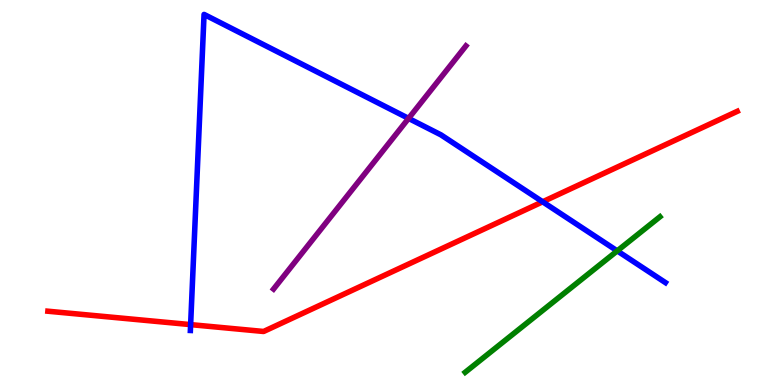[{'lines': ['blue', 'red'], 'intersections': [{'x': 2.46, 'y': 1.57}, {'x': 7.0, 'y': 4.76}]}, {'lines': ['green', 'red'], 'intersections': []}, {'lines': ['purple', 'red'], 'intersections': []}, {'lines': ['blue', 'green'], 'intersections': [{'x': 7.96, 'y': 3.48}]}, {'lines': ['blue', 'purple'], 'intersections': [{'x': 5.27, 'y': 6.92}]}, {'lines': ['green', 'purple'], 'intersections': []}]